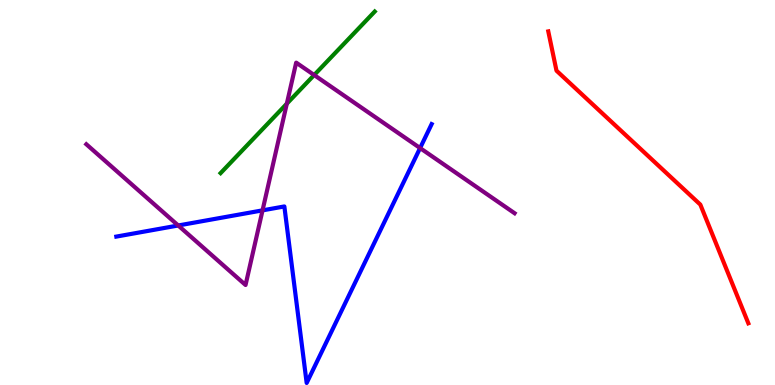[{'lines': ['blue', 'red'], 'intersections': []}, {'lines': ['green', 'red'], 'intersections': []}, {'lines': ['purple', 'red'], 'intersections': []}, {'lines': ['blue', 'green'], 'intersections': []}, {'lines': ['blue', 'purple'], 'intersections': [{'x': 2.3, 'y': 4.14}, {'x': 3.39, 'y': 4.54}, {'x': 5.42, 'y': 6.15}]}, {'lines': ['green', 'purple'], 'intersections': [{'x': 3.7, 'y': 7.31}, {'x': 4.05, 'y': 8.05}]}]